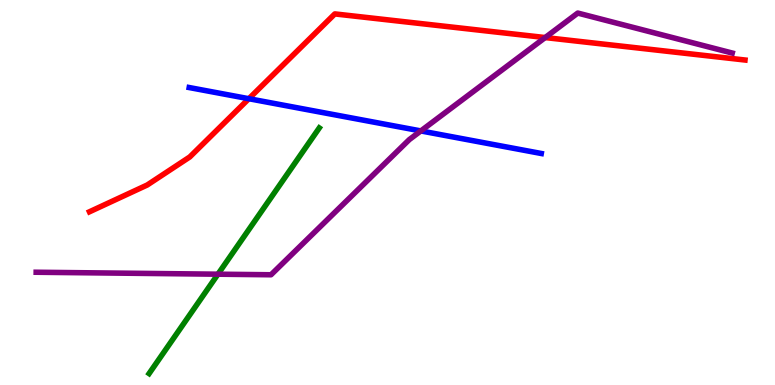[{'lines': ['blue', 'red'], 'intersections': [{'x': 3.21, 'y': 7.44}]}, {'lines': ['green', 'red'], 'intersections': []}, {'lines': ['purple', 'red'], 'intersections': [{'x': 7.03, 'y': 9.02}]}, {'lines': ['blue', 'green'], 'intersections': []}, {'lines': ['blue', 'purple'], 'intersections': [{'x': 5.43, 'y': 6.6}]}, {'lines': ['green', 'purple'], 'intersections': [{'x': 2.81, 'y': 2.88}]}]